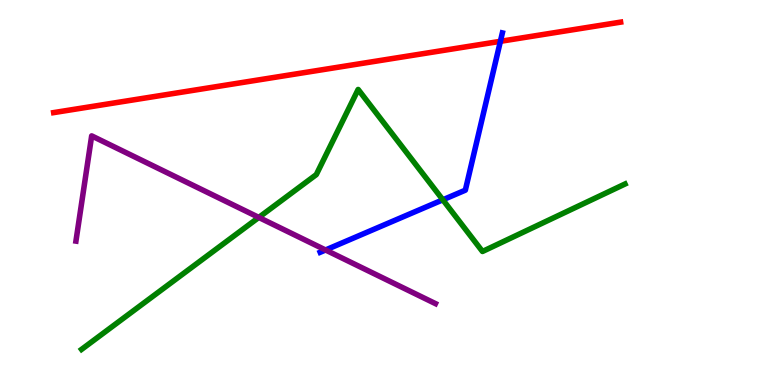[{'lines': ['blue', 'red'], 'intersections': [{'x': 6.46, 'y': 8.93}]}, {'lines': ['green', 'red'], 'intersections': []}, {'lines': ['purple', 'red'], 'intersections': []}, {'lines': ['blue', 'green'], 'intersections': [{'x': 5.71, 'y': 4.81}]}, {'lines': ['blue', 'purple'], 'intersections': [{'x': 4.2, 'y': 3.51}]}, {'lines': ['green', 'purple'], 'intersections': [{'x': 3.34, 'y': 4.35}]}]